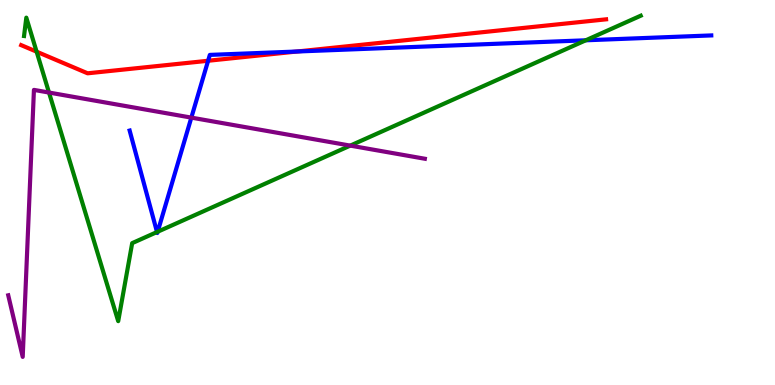[{'lines': ['blue', 'red'], 'intersections': [{'x': 2.69, 'y': 8.42}, {'x': 3.83, 'y': 8.66}]}, {'lines': ['green', 'red'], 'intersections': [{'x': 0.473, 'y': 8.66}]}, {'lines': ['purple', 'red'], 'intersections': []}, {'lines': ['blue', 'green'], 'intersections': [{'x': 2.03, 'y': 3.97}, {'x': 2.03, 'y': 3.98}, {'x': 7.56, 'y': 8.95}]}, {'lines': ['blue', 'purple'], 'intersections': [{'x': 2.47, 'y': 6.94}]}, {'lines': ['green', 'purple'], 'intersections': [{'x': 0.632, 'y': 7.6}, {'x': 4.52, 'y': 6.22}]}]